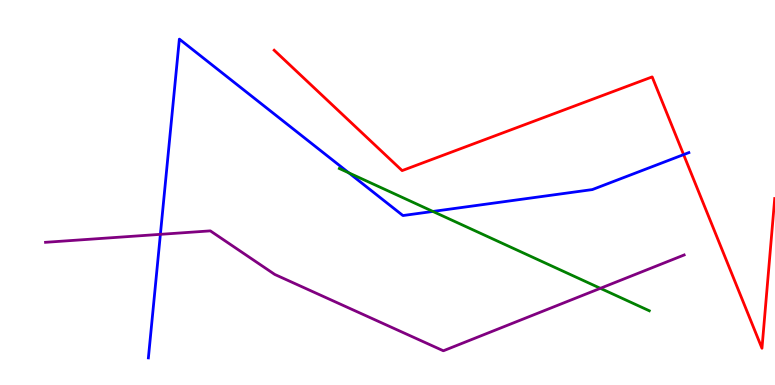[{'lines': ['blue', 'red'], 'intersections': [{'x': 8.82, 'y': 5.98}]}, {'lines': ['green', 'red'], 'intersections': []}, {'lines': ['purple', 'red'], 'intersections': []}, {'lines': ['blue', 'green'], 'intersections': [{'x': 4.5, 'y': 5.51}, {'x': 5.59, 'y': 4.51}]}, {'lines': ['blue', 'purple'], 'intersections': [{'x': 2.07, 'y': 3.91}]}, {'lines': ['green', 'purple'], 'intersections': [{'x': 7.75, 'y': 2.51}]}]